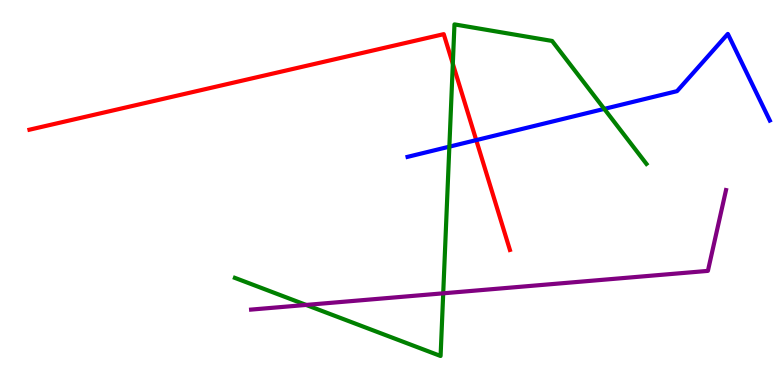[{'lines': ['blue', 'red'], 'intersections': [{'x': 6.14, 'y': 6.36}]}, {'lines': ['green', 'red'], 'intersections': [{'x': 5.84, 'y': 8.34}]}, {'lines': ['purple', 'red'], 'intersections': []}, {'lines': ['blue', 'green'], 'intersections': [{'x': 5.8, 'y': 6.19}, {'x': 7.8, 'y': 7.17}]}, {'lines': ['blue', 'purple'], 'intersections': []}, {'lines': ['green', 'purple'], 'intersections': [{'x': 3.95, 'y': 2.08}, {'x': 5.72, 'y': 2.38}]}]